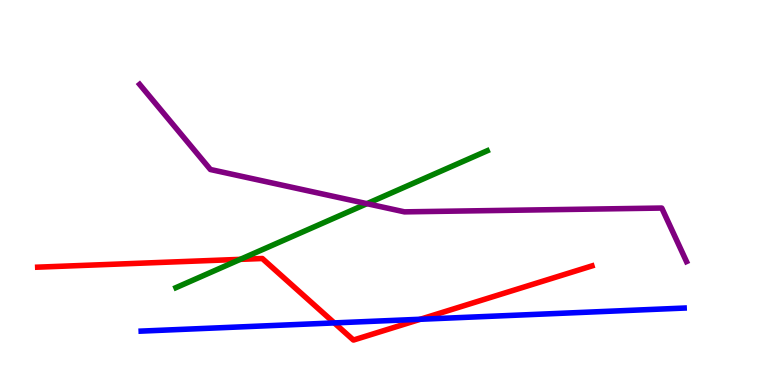[{'lines': ['blue', 'red'], 'intersections': [{'x': 4.31, 'y': 1.61}, {'x': 5.42, 'y': 1.71}]}, {'lines': ['green', 'red'], 'intersections': [{'x': 3.1, 'y': 3.26}]}, {'lines': ['purple', 'red'], 'intersections': []}, {'lines': ['blue', 'green'], 'intersections': []}, {'lines': ['blue', 'purple'], 'intersections': []}, {'lines': ['green', 'purple'], 'intersections': [{'x': 4.73, 'y': 4.71}]}]